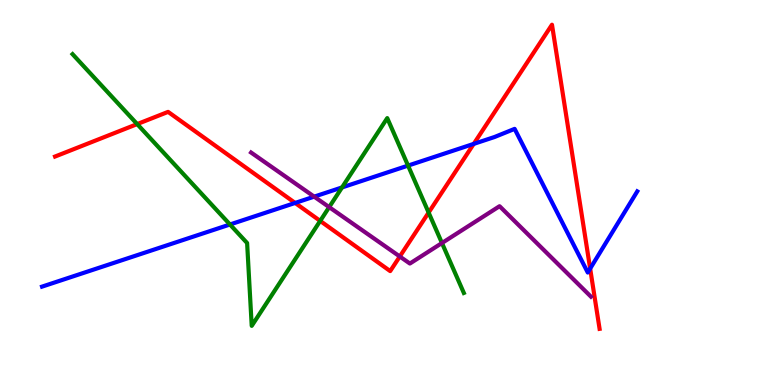[{'lines': ['blue', 'red'], 'intersections': [{'x': 3.81, 'y': 4.73}, {'x': 6.11, 'y': 6.26}, {'x': 7.61, 'y': 3.02}]}, {'lines': ['green', 'red'], 'intersections': [{'x': 1.77, 'y': 6.78}, {'x': 4.13, 'y': 4.26}, {'x': 5.53, 'y': 4.48}]}, {'lines': ['purple', 'red'], 'intersections': [{'x': 5.16, 'y': 3.34}]}, {'lines': ['blue', 'green'], 'intersections': [{'x': 2.97, 'y': 4.17}, {'x': 4.41, 'y': 5.13}, {'x': 5.27, 'y': 5.7}]}, {'lines': ['blue', 'purple'], 'intersections': [{'x': 4.05, 'y': 4.89}]}, {'lines': ['green', 'purple'], 'intersections': [{'x': 4.25, 'y': 4.62}, {'x': 5.7, 'y': 3.69}]}]